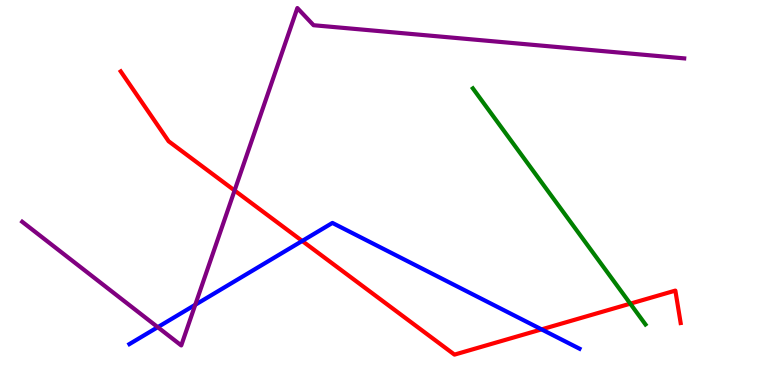[{'lines': ['blue', 'red'], 'intersections': [{'x': 3.9, 'y': 3.74}, {'x': 6.99, 'y': 1.44}]}, {'lines': ['green', 'red'], 'intersections': [{'x': 8.13, 'y': 2.11}]}, {'lines': ['purple', 'red'], 'intersections': [{'x': 3.03, 'y': 5.05}]}, {'lines': ['blue', 'green'], 'intersections': []}, {'lines': ['blue', 'purple'], 'intersections': [{'x': 2.04, 'y': 1.5}, {'x': 2.52, 'y': 2.08}]}, {'lines': ['green', 'purple'], 'intersections': []}]